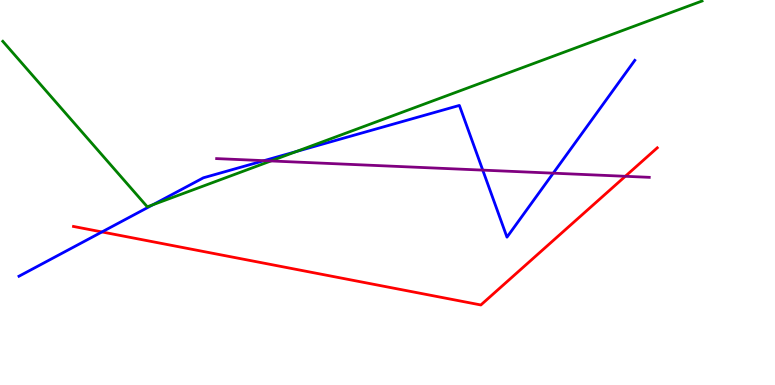[{'lines': ['blue', 'red'], 'intersections': [{'x': 1.32, 'y': 3.98}]}, {'lines': ['green', 'red'], 'intersections': []}, {'lines': ['purple', 'red'], 'intersections': [{'x': 8.07, 'y': 5.42}]}, {'lines': ['blue', 'green'], 'intersections': [{'x': 1.97, 'y': 4.68}, {'x': 3.82, 'y': 6.06}]}, {'lines': ['blue', 'purple'], 'intersections': [{'x': 3.41, 'y': 5.83}, {'x': 6.23, 'y': 5.58}, {'x': 7.14, 'y': 5.5}]}, {'lines': ['green', 'purple'], 'intersections': [{'x': 3.5, 'y': 5.82}]}]